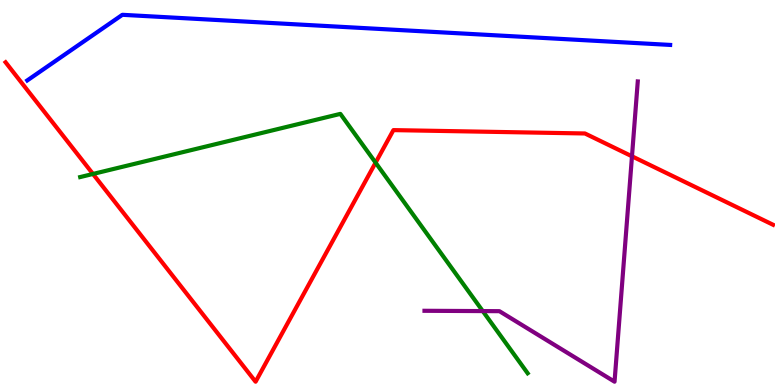[{'lines': ['blue', 'red'], 'intersections': []}, {'lines': ['green', 'red'], 'intersections': [{'x': 1.2, 'y': 5.48}, {'x': 4.85, 'y': 5.77}]}, {'lines': ['purple', 'red'], 'intersections': [{'x': 8.15, 'y': 5.94}]}, {'lines': ['blue', 'green'], 'intersections': []}, {'lines': ['blue', 'purple'], 'intersections': []}, {'lines': ['green', 'purple'], 'intersections': [{'x': 6.23, 'y': 1.92}]}]